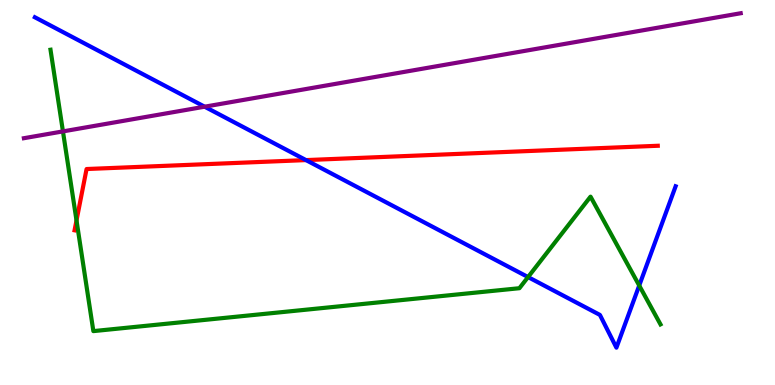[{'lines': ['blue', 'red'], 'intersections': [{'x': 3.95, 'y': 5.84}]}, {'lines': ['green', 'red'], 'intersections': [{'x': 0.987, 'y': 4.27}]}, {'lines': ['purple', 'red'], 'intersections': []}, {'lines': ['blue', 'green'], 'intersections': [{'x': 6.81, 'y': 2.8}, {'x': 8.25, 'y': 2.58}]}, {'lines': ['blue', 'purple'], 'intersections': [{'x': 2.64, 'y': 7.23}]}, {'lines': ['green', 'purple'], 'intersections': [{'x': 0.812, 'y': 6.59}]}]